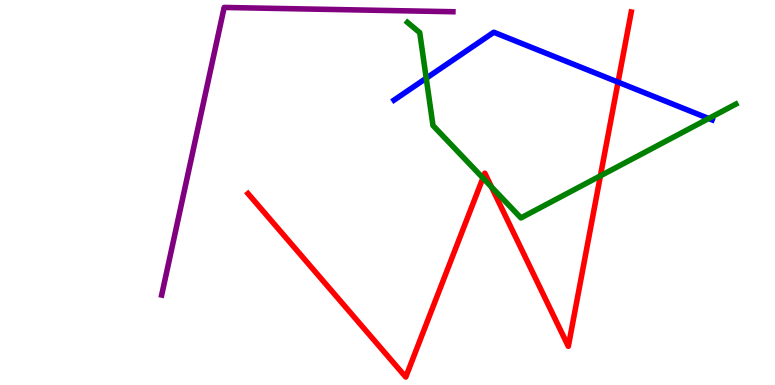[{'lines': ['blue', 'red'], 'intersections': [{'x': 7.97, 'y': 7.87}]}, {'lines': ['green', 'red'], 'intersections': [{'x': 6.23, 'y': 5.38}, {'x': 6.34, 'y': 5.14}, {'x': 7.75, 'y': 5.43}]}, {'lines': ['purple', 'red'], 'intersections': []}, {'lines': ['blue', 'green'], 'intersections': [{'x': 5.5, 'y': 7.97}, {'x': 9.14, 'y': 6.92}]}, {'lines': ['blue', 'purple'], 'intersections': []}, {'lines': ['green', 'purple'], 'intersections': []}]